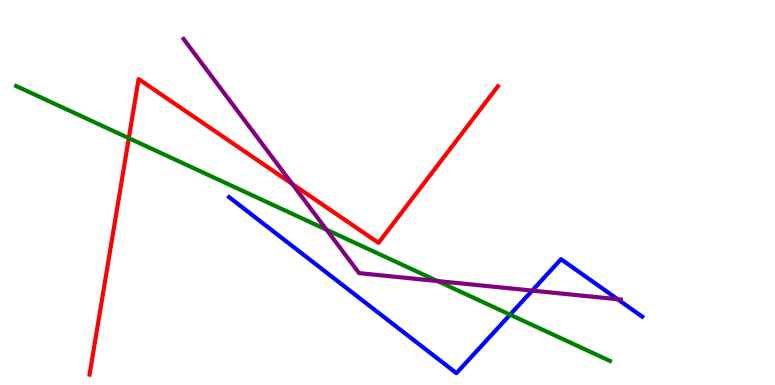[{'lines': ['blue', 'red'], 'intersections': []}, {'lines': ['green', 'red'], 'intersections': [{'x': 1.66, 'y': 6.41}]}, {'lines': ['purple', 'red'], 'intersections': [{'x': 3.77, 'y': 5.22}]}, {'lines': ['blue', 'green'], 'intersections': [{'x': 6.58, 'y': 1.83}]}, {'lines': ['blue', 'purple'], 'intersections': [{'x': 6.87, 'y': 2.45}, {'x': 7.97, 'y': 2.23}]}, {'lines': ['green', 'purple'], 'intersections': [{'x': 4.21, 'y': 4.03}, {'x': 5.64, 'y': 2.7}]}]